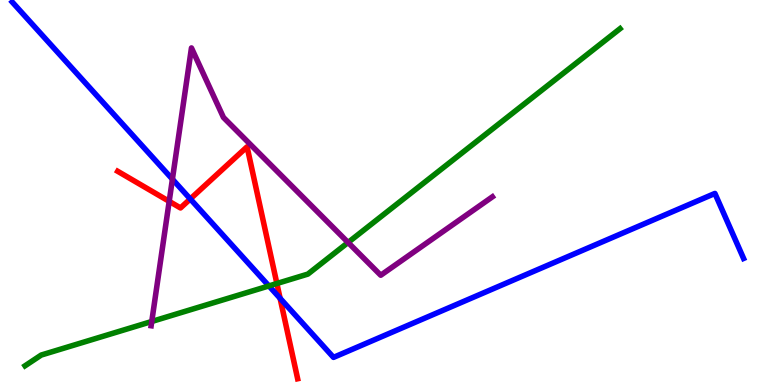[{'lines': ['blue', 'red'], 'intersections': [{'x': 2.46, 'y': 4.83}, {'x': 3.61, 'y': 2.25}]}, {'lines': ['green', 'red'], 'intersections': [{'x': 3.57, 'y': 2.64}]}, {'lines': ['purple', 'red'], 'intersections': [{'x': 2.18, 'y': 4.77}]}, {'lines': ['blue', 'green'], 'intersections': [{'x': 3.47, 'y': 2.57}]}, {'lines': ['blue', 'purple'], 'intersections': [{'x': 2.22, 'y': 5.35}]}, {'lines': ['green', 'purple'], 'intersections': [{'x': 1.96, 'y': 1.65}, {'x': 4.49, 'y': 3.7}]}]